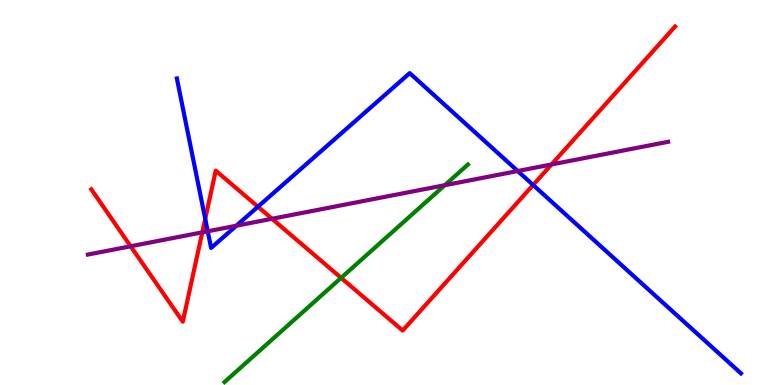[{'lines': ['blue', 'red'], 'intersections': [{'x': 2.65, 'y': 4.31}, {'x': 3.33, 'y': 4.63}, {'x': 6.88, 'y': 5.2}]}, {'lines': ['green', 'red'], 'intersections': [{'x': 4.4, 'y': 2.78}]}, {'lines': ['purple', 'red'], 'intersections': [{'x': 1.69, 'y': 3.6}, {'x': 2.61, 'y': 3.97}, {'x': 3.51, 'y': 4.32}, {'x': 7.12, 'y': 5.73}]}, {'lines': ['blue', 'green'], 'intersections': []}, {'lines': ['blue', 'purple'], 'intersections': [{'x': 2.68, 'y': 3.99}, {'x': 3.05, 'y': 4.14}, {'x': 6.68, 'y': 5.56}]}, {'lines': ['green', 'purple'], 'intersections': [{'x': 5.74, 'y': 5.19}]}]